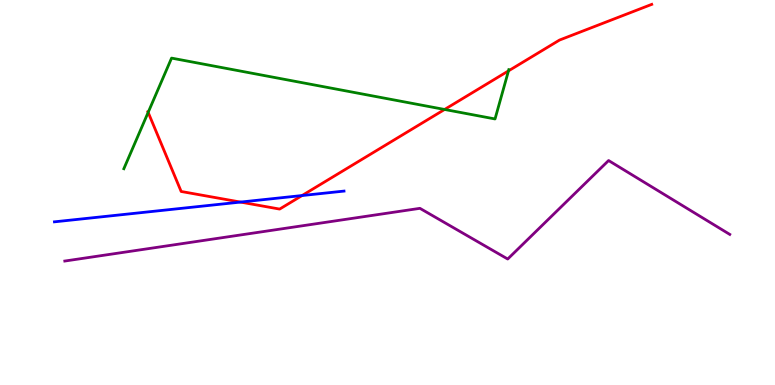[{'lines': ['blue', 'red'], 'intersections': [{'x': 3.1, 'y': 4.75}, {'x': 3.9, 'y': 4.92}]}, {'lines': ['green', 'red'], 'intersections': [{'x': 1.91, 'y': 7.08}, {'x': 5.74, 'y': 7.16}, {'x': 6.56, 'y': 8.16}]}, {'lines': ['purple', 'red'], 'intersections': []}, {'lines': ['blue', 'green'], 'intersections': []}, {'lines': ['blue', 'purple'], 'intersections': []}, {'lines': ['green', 'purple'], 'intersections': []}]